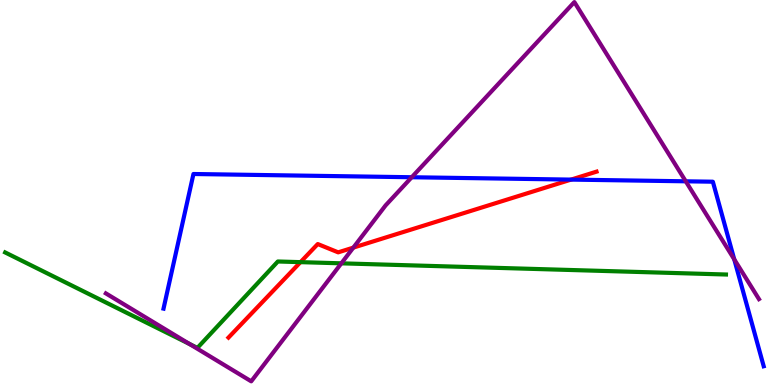[{'lines': ['blue', 'red'], 'intersections': [{'x': 7.37, 'y': 5.33}]}, {'lines': ['green', 'red'], 'intersections': [{'x': 3.88, 'y': 3.19}]}, {'lines': ['purple', 'red'], 'intersections': [{'x': 4.56, 'y': 3.57}]}, {'lines': ['blue', 'green'], 'intersections': []}, {'lines': ['blue', 'purple'], 'intersections': [{'x': 5.31, 'y': 5.4}, {'x': 8.85, 'y': 5.29}, {'x': 9.47, 'y': 3.26}]}, {'lines': ['green', 'purple'], 'intersections': [{'x': 2.44, 'y': 1.07}, {'x': 4.4, 'y': 3.16}]}]